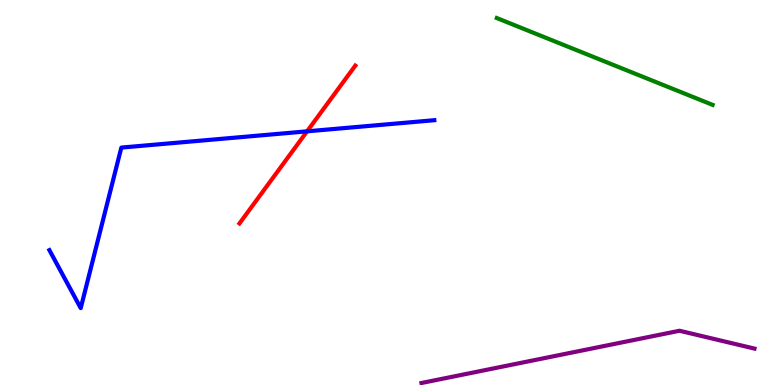[{'lines': ['blue', 'red'], 'intersections': [{'x': 3.96, 'y': 6.59}]}, {'lines': ['green', 'red'], 'intersections': []}, {'lines': ['purple', 'red'], 'intersections': []}, {'lines': ['blue', 'green'], 'intersections': []}, {'lines': ['blue', 'purple'], 'intersections': []}, {'lines': ['green', 'purple'], 'intersections': []}]